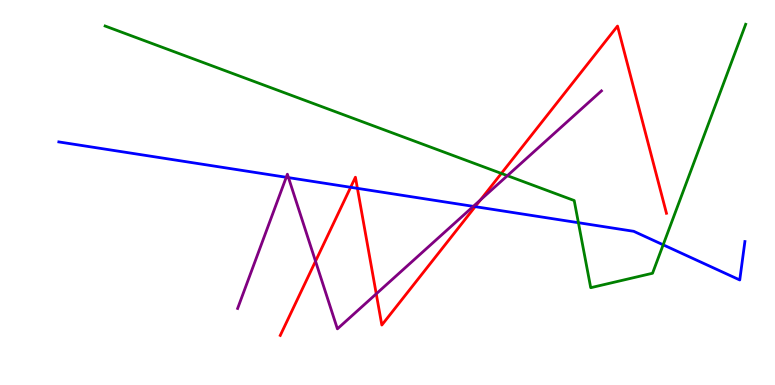[{'lines': ['blue', 'red'], 'intersections': [{'x': 4.52, 'y': 5.14}, {'x': 4.61, 'y': 5.11}, {'x': 6.13, 'y': 4.63}]}, {'lines': ['green', 'red'], 'intersections': [{'x': 6.47, 'y': 5.5}]}, {'lines': ['purple', 'red'], 'intersections': [{'x': 4.07, 'y': 3.22}, {'x': 4.85, 'y': 2.37}, {'x': 6.2, 'y': 4.81}]}, {'lines': ['blue', 'green'], 'intersections': [{'x': 7.46, 'y': 4.22}, {'x': 8.56, 'y': 3.64}]}, {'lines': ['blue', 'purple'], 'intersections': [{'x': 3.69, 'y': 5.4}, {'x': 3.72, 'y': 5.39}, {'x': 6.11, 'y': 4.64}]}, {'lines': ['green', 'purple'], 'intersections': [{'x': 6.55, 'y': 5.44}]}]